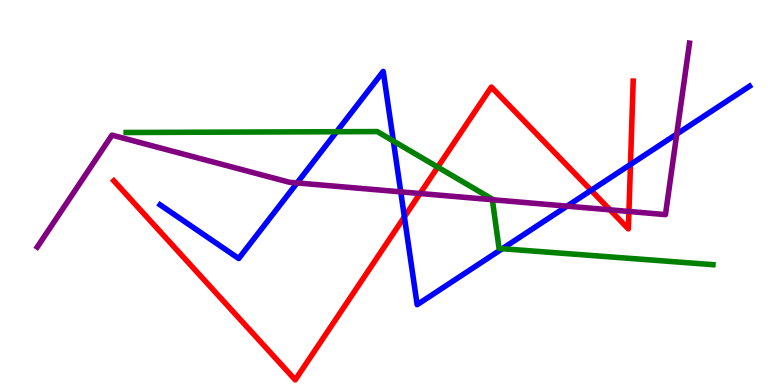[{'lines': ['blue', 'red'], 'intersections': [{'x': 5.22, 'y': 4.37}, {'x': 7.63, 'y': 5.06}, {'x': 8.14, 'y': 5.73}]}, {'lines': ['green', 'red'], 'intersections': [{'x': 5.65, 'y': 5.66}]}, {'lines': ['purple', 'red'], 'intersections': [{'x': 5.42, 'y': 4.97}, {'x': 7.87, 'y': 4.55}, {'x': 8.12, 'y': 4.51}]}, {'lines': ['blue', 'green'], 'intersections': [{'x': 4.34, 'y': 6.58}, {'x': 5.08, 'y': 6.34}, {'x': 6.48, 'y': 3.54}]}, {'lines': ['blue', 'purple'], 'intersections': [{'x': 3.83, 'y': 5.25}, {'x': 5.17, 'y': 5.02}, {'x': 7.32, 'y': 4.65}, {'x': 8.73, 'y': 6.52}]}, {'lines': ['green', 'purple'], 'intersections': [{'x': 6.35, 'y': 4.81}]}]